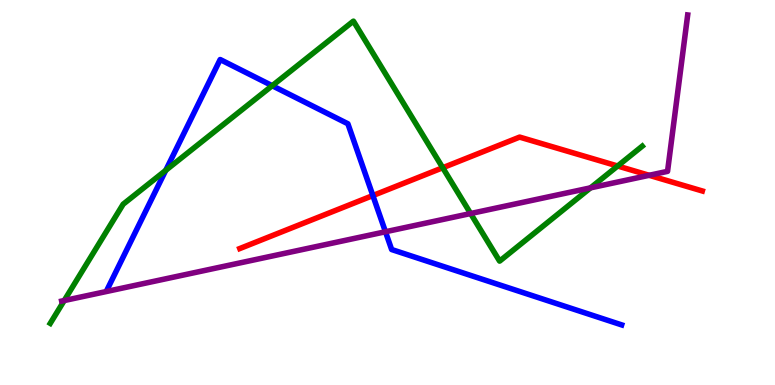[{'lines': ['blue', 'red'], 'intersections': [{'x': 4.81, 'y': 4.92}]}, {'lines': ['green', 'red'], 'intersections': [{'x': 5.71, 'y': 5.64}, {'x': 7.97, 'y': 5.69}]}, {'lines': ['purple', 'red'], 'intersections': [{'x': 8.38, 'y': 5.45}]}, {'lines': ['blue', 'green'], 'intersections': [{'x': 2.14, 'y': 5.58}, {'x': 3.51, 'y': 7.77}]}, {'lines': ['blue', 'purple'], 'intersections': [{'x': 4.97, 'y': 3.98}]}, {'lines': ['green', 'purple'], 'intersections': [{'x': 0.829, 'y': 2.19}, {'x': 6.07, 'y': 4.45}, {'x': 7.62, 'y': 5.12}]}]